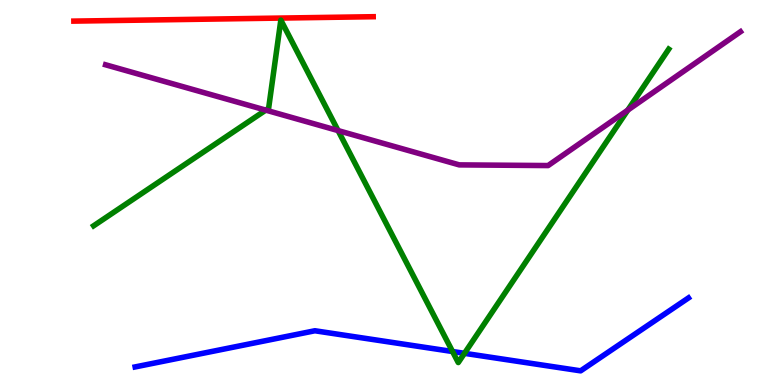[{'lines': ['blue', 'red'], 'intersections': []}, {'lines': ['green', 'red'], 'intersections': []}, {'lines': ['purple', 'red'], 'intersections': []}, {'lines': ['blue', 'green'], 'intersections': [{'x': 5.84, 'y': 0.87}, {'x': 5.99, 'y': 0.823}]}, {'lines': ['blue', 'purple'], 'intersections': []}, {'lines': ['green', 'purple'], 'intersections': [{'x': 3.43, 'y': 7.14}, {'x': 4.36, 'y': 6.61}, {'x': 8.1, 'y': 7.14}]}]